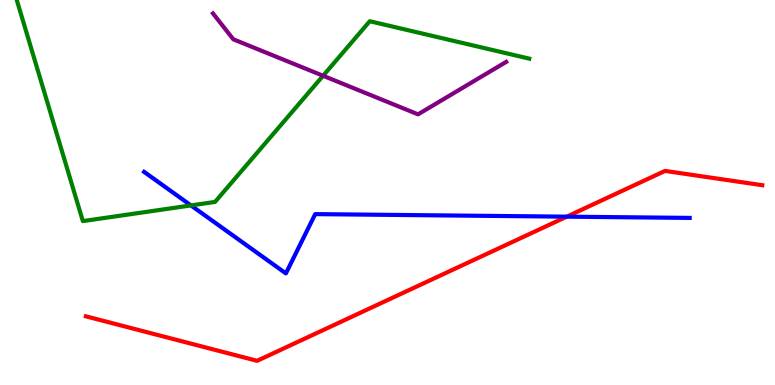[{'lines': ['blue', 'red'], 'intersections': [{'x': 7.31, 'y': 4.37}]}, {'lines': ['green', 'red'], 'intersections': []}, {'lines': ['purple', 'red'], 'intersections': []}, {'lines': ['blue', 'green'], 'intersections': [{'x': 2.46, 'y': 4.66}]}, {'lines': ['blue', 'purple'], 'intersections': []}, {'lines': ['green', 'purple'], 'intersections': [{'x': 4.17, 'y': 8.03}]}]